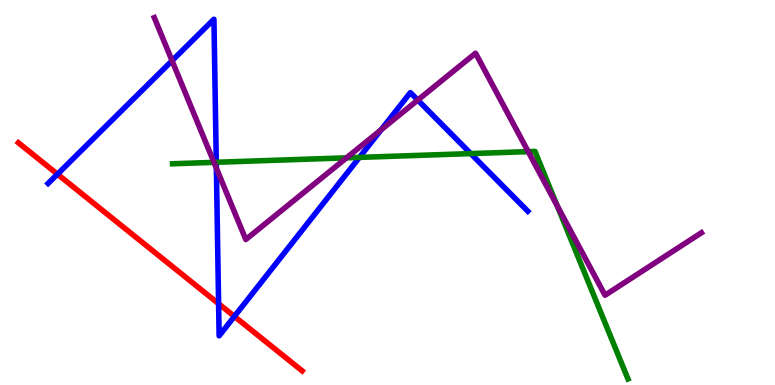[{'lines': ['blue', 'red'], 'intersections': [{'x': 0.742, 'y': 5.48}, {'x': 2.82, 'y': 2.11}, {'x': 3.02, 'y': 1.78}]}, {'lines': ['green', 'red'], 'intersections': []}, {'lines': ['purple', 'red'], 'intersections': []}, {'lines': ['blue', 'green'], 'intersections': [{'x': 2.79, 'y': 5.79}, {'x': 4.64, 'y': 5.91}, {'x': 6.07, 'y': 6.01}]}, {'lines': ['blue', 'purple'], 'intersections': [{'x': 2.22, 'y': 8.42}, {'x': 2.79, 'y': 5.63}, {'x': 4.92, 'y': 6.63}, {'x': 5.39, 'y': 7.4}]}, {'lines': ['green', 'purple'], 'intersections': [{'x': 2.76, 'y': 5.78}, {'x': 4.47, 'y': 5.9}, {'x': 6.82, 'y': 6.06}, {'x': 7.19, 'y': 4.65}]}]